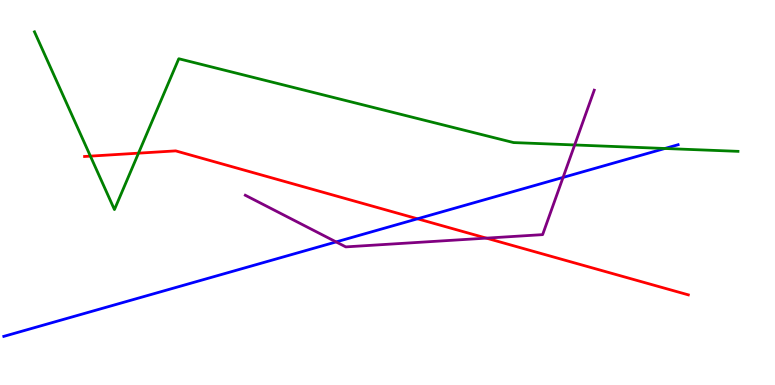[{'lines': ['blue', 'red'], 'intersections': [{'x': 5.39, 'y': 4.32}]}, {'lines': ['green', 'red'], 'intersections': [{'x': 1.17, 'y': 5.94}, {'x': 1.79, 'y': 6.02}]}, {'lines': ['purple', 'red'], 'intersections': [{'x': 6.28, 'y': 3.81}]}, {'lines': ['blue', 'green'], 'intersections': [{'x': 8.58, 'y': 6.14}]}, {'lines': ['blue', 'purple'], 'intersections': [{'x': 4.34, 'y': 3.72}, {'x': 7.27, 'y': 5.39}]}, {'lines': ['green', 'purple'], 'intersections': [{'x': 7.42, 'y': 6.23}]}]